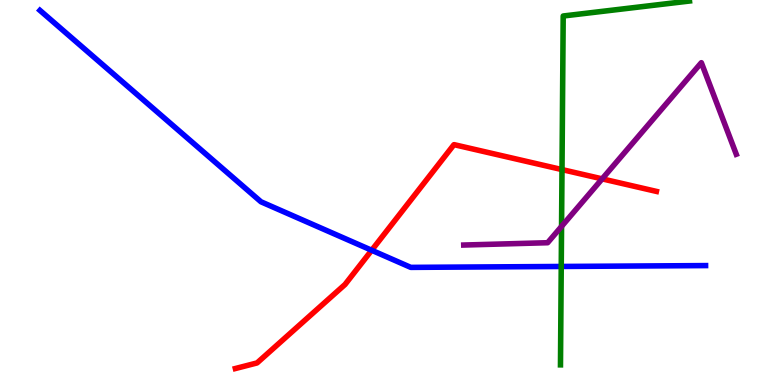[{'lines': ['blue', 'red'], 'intersections': [{'x': 4.8, 'y': 3.5}]}, {'lines': ['green', 'red'], 'intersections': [{'x': 7.25, 'y': 5.6}]}, {'lines': ['purple', 'red'], 'intersections': [{'x': 7.77, 'y': 5.35}]}, {'lines': ['blue', 'green'], 'intersections': [{'x': 7.24, 'y': 3.08}]}, {'lines': ['blue', 'purple'], 'intersections': []}, {'lines': ['green', 'purple'], 'intersections': [{'x': 7.25, 'y': 4.12}]}]